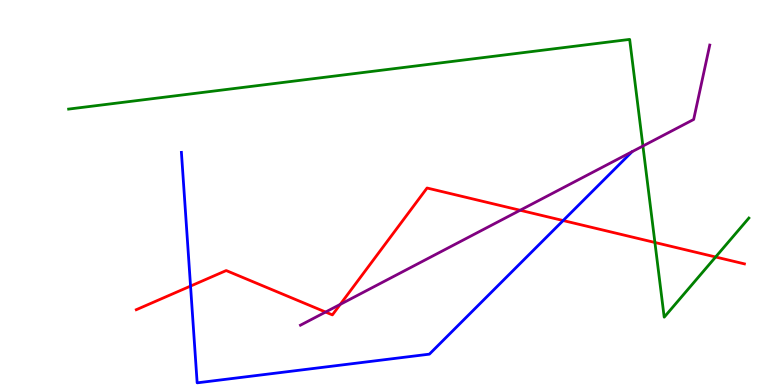[{'lines': ['blue', 'red'], 'intersections': [{'x': 2.46, 'y': 2.57}, {'x': 7.27, 'y': 4.27}]}, {'lines': ['green', 'red'], 'intersections': [{'x': 8.45, 'y': 3.7}, {'x': 9.23, 'y': 3.33}]}, {'lines': ['purple', 'red'], 'intersections': [{'x': 4.2, 'y': 1.89}, {'x': 4.39, 'y': 2.09}, {'x': 6.71, 'y': 4.54}]}, {'lines': ['blue', 'green'], 'intersections': []}, {'lines': ['blue', 'purple'], 'intersections': []}, {'lines': ['green', 'purple'], 'intersections': [{'x': 8.3, 'y': 6.21}]}]